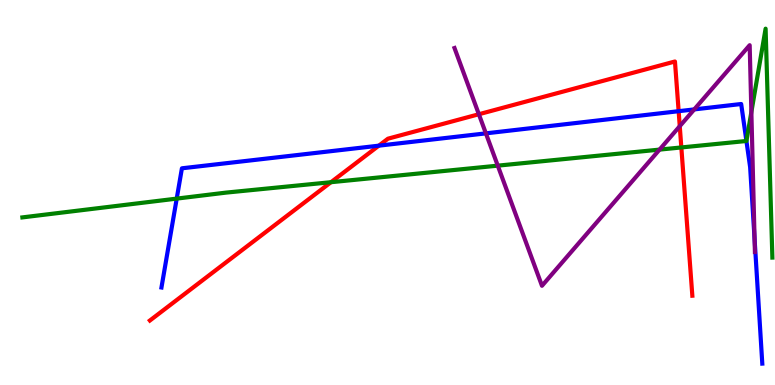[{'lines': ['blue', 'red'], 'intersections': [{'x': 4.89, 'y': 6.22}, {'x': 8.76, 'y': 7.11}]}, {'lines': ['green', 'red'], 'intersections': [{'x': 4.27, 'y': 5.27}, {'x': 8.79, 'y': 6.17}]}, {'lines': ['purple', 'red'], 'intersections': [{'x': 6.18, 'y': 7.03}, {'x': 8.77, 'y': 6.72}]}, {'lines': ['blue', 'green'], 'intersections': [{'x': 2.28, 'y': 4.84}, {'x': 9.63, 'y': 6.34}]}, {'lines': ['blue', 'purple'], 'intersections': [{'x': 6.27, 'y': 6.54}, {'x': 8.96, 'y': 7.16}, {'x': 9.74, 'y': 3.79}]}, {'lines': ['green', 'purple'], 'intersections': [{'x': 6.42, 'y': 5.7}, {'x': 8.51, 'y': 6.11}, {'x': 9.7, 'y': 7.09}]}]